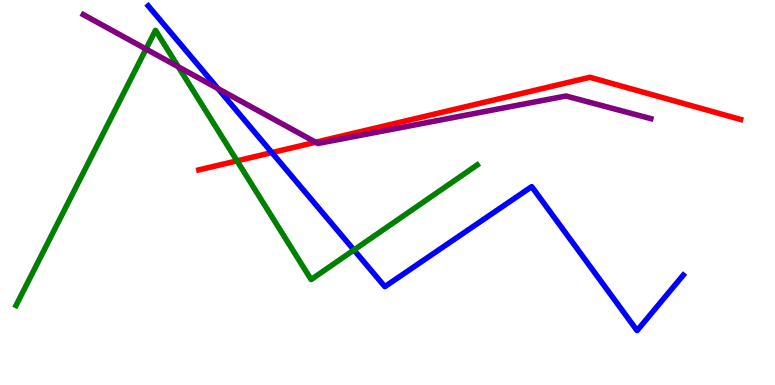[{'lines': ['blue', 'red'], 'intersections': [{'x': 3.51, 'y': 6.04}]}, {'lines': ['green', 'red'], 'intersections': [{'x': 3.06, 'y': 5.82}]}, {'lines': ['purple', 'red'], 'intersections': [{'x': 4.07, 'y': 6.31}]}, {'lines': ['blue', 'green'], 'intersections': [{'x': 4.57, 'y': 3.51}]}, {'lines': ['blue', 'purple'], 'intersections': [{'x': 2.81, 'y': 7.7}]}, {'lines': ['green', 'purple'], 'intersections': [{'x': 1.88, 'y': 8.73}, {'x': 2.3, 'y': 8.27}]}]